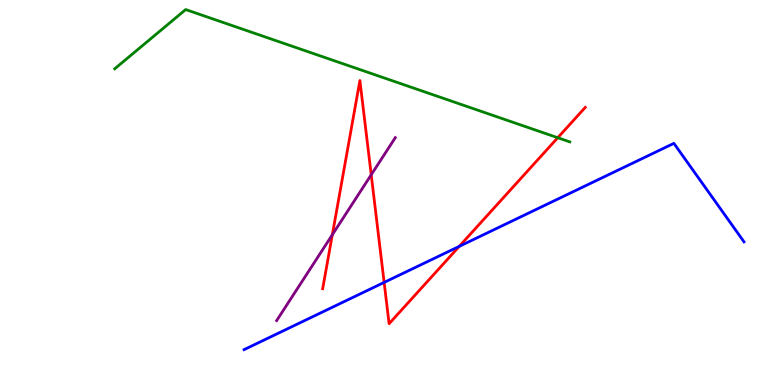[{'lines': ['blue', 'red'], 'intersections': [{'x': 4.96, 'y': 2.66}, {'x': 5.93, 'y': 3.6}]}, {'lines': ['green', 'red'], 'intersections': [{'x': 7.2, 'y': 6.42}]}, {'lines': ['purple', 'red'], 'intersections': [{'x': 4.29, 'y': 3.9}, {'x': 4.79, 'y': 5.46}]}, {'lines': ['blue', 'green'], 'intersections': []}, {'lines': ['blue', 'purple'], 'intersections': []}, {'lines': ['green', 'purple'], 'intersections': []}]